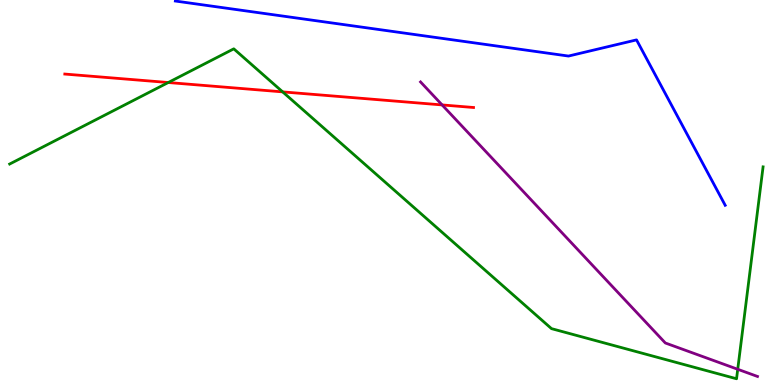[{'lines': ['blue', 'red'], 'intersections': []}, {'lines': ['green', 'red'], 'intersections': [{'x': 2.17, 'y': 7.86}, {'x': 3.65, 'y': 7.61}]}, {'lines': ['purple', 'red'], 'intersections': [{'x': 5.7, 'y': 7.27}]}, {'lines': ['blue', 'green'], 'intersections': []}, {'lines': ['blue', 'purple'], 'intersections': []}, {'lines': ['green', 'purple'], 'intersections': [{'x': 9.52, 'y': 0.408}]}]